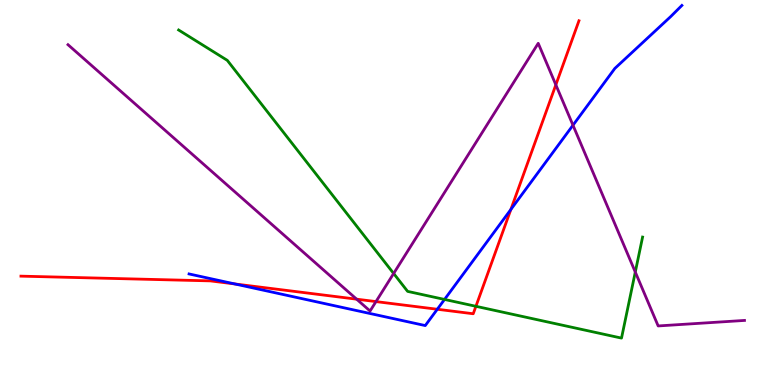[{'lines': ['blue', 'red'], 'intersections': [{'x': 3.03, 'y': 2.62}, {'x': 5.64, 'y': 1.97}, {'x': 6.59, 'y': 4.56}]}, {'lines': ['green', 'red'], 'intersections': [{'x': 6.14, 'y': 2.04}]}, {'lines': ['purple', 'red'], 'intersections': [{'x': 4.6, 'y': 2.23}, {'x': 4.85, 'y': 2.17}, {'x': 7.17, 'y': 7.8}]}, {'lines': ['blue', 'green'], 'intersections': [{'x': 5.74, 'y': 2.22}]}, {'lines': ['blue', 'purple'], 'intersections': [{'x': 7.39, 'y': 6.75}]}, {'lines': ['green', 'purple'], 'intersections': [{'x': 5.08, 'y': 2.9}, {'x': 8.2, 'y': 2.93}]}]